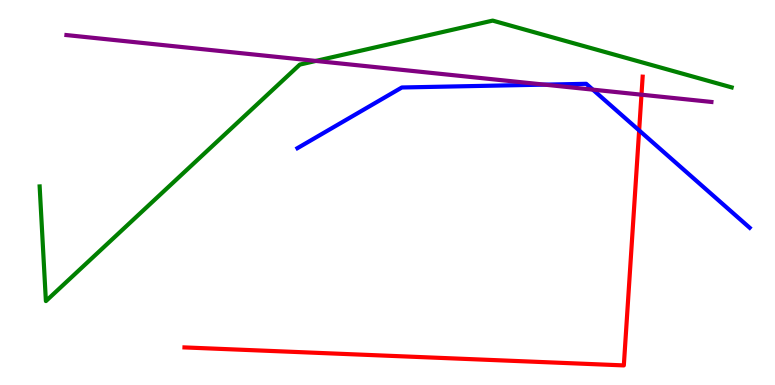[{'lines': ['blue', 'red'], 'intersections': [{'x': 8.25, 'y': 6.61}]}, {'lines': ['green', 'red'], 'intersections': []}, {'lines': ['purple', 'red'], 'intersections': [{'x': 8.28, 'y': 7.54}]}, {'lines': ['blue', 'green'], 'intersections': []}, {'lines': ['blue', 'purple'], 'intersections': [{'x': 7.03, 'y': 7.8}, {'x': 7.65, 'y': 7.67}]}, {'lines': ['green', 'purple'], 'intersections': [{'x': 4.08, 'y': 8.42}]}]